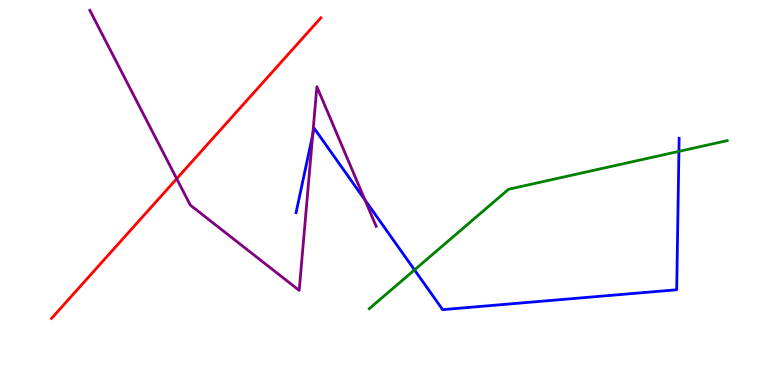[{'lines': ['blue', 'red'], 'intersections': []}, {'lines': ['green', 'red'], 'intersections': []}, {'lines': ['purple', 'red'], 'intersections': [{'x': 2.28, 'y': 5.36}]}, {'lines': ['blue', 'green'], 'intersections': [{'x': 5.35, 'y': 2.99}, {'x': 8.76, 'y': 6.07}]}, {'lines': ['blue', 'purple'], 'intersections': [{'x': 4.03, 'y': 6.5}, {'x': 4.71, 'y': 4.81}]}, {'lines': ['green', 'purple'], 'intersections': []}]